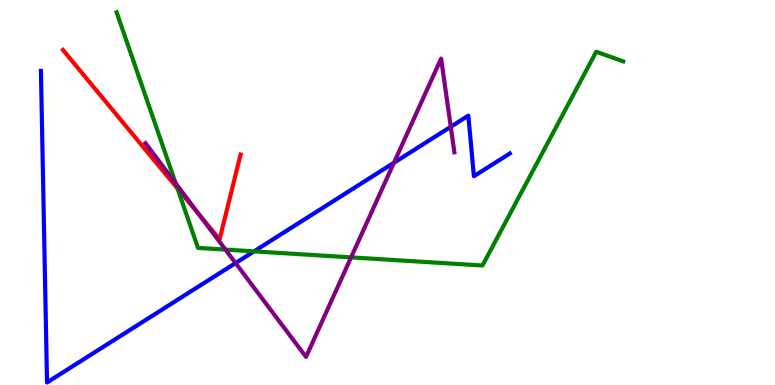[{'lines': ['blue', 'red'], 'intersections': []}, {'lines': ['green', 'red'], 'intersections': [{'x': 2.29, 'y': 5.11}]}, {'lines': ['purple', 'red'], 'intersections': [{'x': 2.57, 'y': 4.42}]}, {'lines': ['blue', 'green'], 'intersections': [{'x': 3.28, 'y': 3.47}]}, {'lines': ['blue', 'purple'], 'intersections': [{'x': 3.04, 'y': 3.17}, {'x': 5.08, 'y': 5.77}, {'x': 5.82, 'y': 6.71}]}, {'lines': ['green', 'purple'], 'intersections': [{'x': 2.27, 'y': 5.24}, {'x': 2.91, 'y': 3.52}, {'x': 4.53, 'y': 3.31}]}]